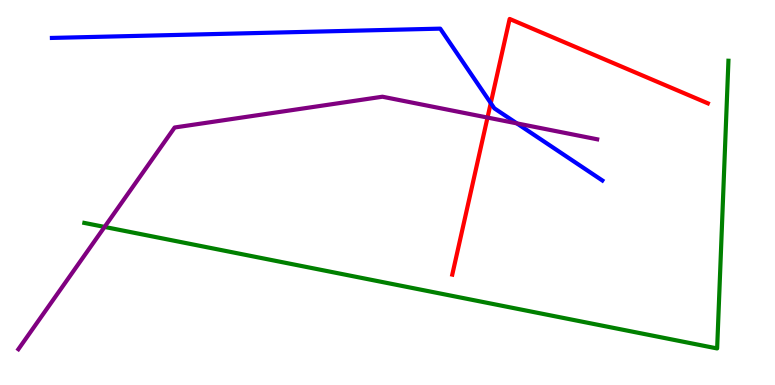[{'lines': ['blue', 'red'], 'intersections': [{'x': 6.33, 'y': 7.32}]}, {'lines': ['green', 'red'], 'intersections': []}, {'lines': ['purple', 'red'], 'intersections': [{'x': 6.29, 'y': 6.95}]}, {'lines': ['blue', 'green'], 'intersections': []}, {'lines': ['blue', 'purple'], 'intersections': [{'x': 6.67, 'y': 6.8}]}, {'lines': ['green', 'purple'], 'intersections': [{'x': 1.35, 'y': 4.11}]}]